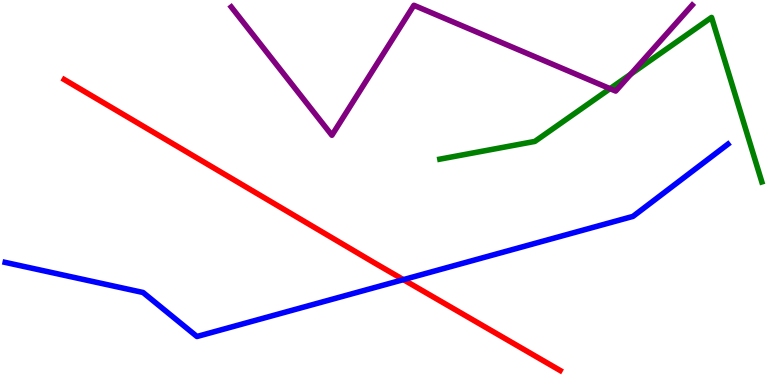[{'lines': ['blue', 'red'], 'intersections': [{'x': 5.2, 'y': 2.74}]}, {'lines': ['green', 'red'], 'intersections': []}, {'lines': ['purple', 'red'], 'intersections': []}, {'lines': ['blue', 'green'], 'intersections': []}, {'lines': ['blue', 'purple'], 'intersections': []}, {'lines': ['green', 'purple'], 'intersections': [{'x': 7.87, 'y': 7.7}, {'x': 8.14, 'y': 8.08}]}]